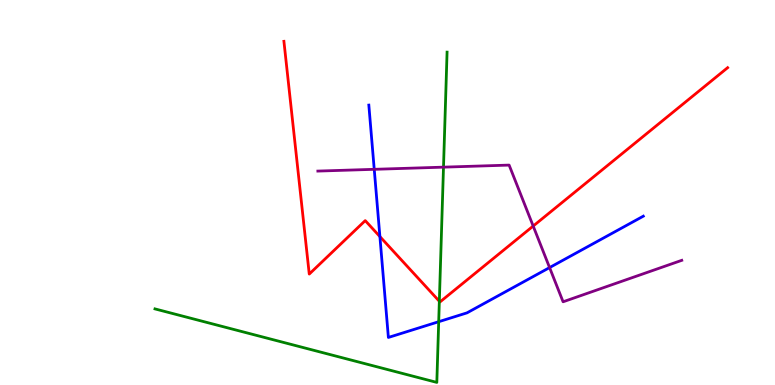[{'lines': ['blue', 'red'], 'intersections': [{'x': 4.9, 'y': 3.86}]}, {'lines': ['green', 'red'], 'intersections': [{'x': 5.67, 'y': 2.18}]}, {'lines': ['purple', 'red'], 'intersections': [{'x': 6.88, 'y': 4.13}]}, {'lines': ['blue', 'green'], 'intersections': [{'x': 5.66, 'y': 1.64}]}, {'lines': ['blue', 'purple'], 'intersections': [{'x': 4.83, 'y': 5.6}, {'x': 7.09, 'y': 3.05}]}, {'lines': ['green', 'purple'], 'intersections': [{'x': 5.72, 'y': 5.66}]}]